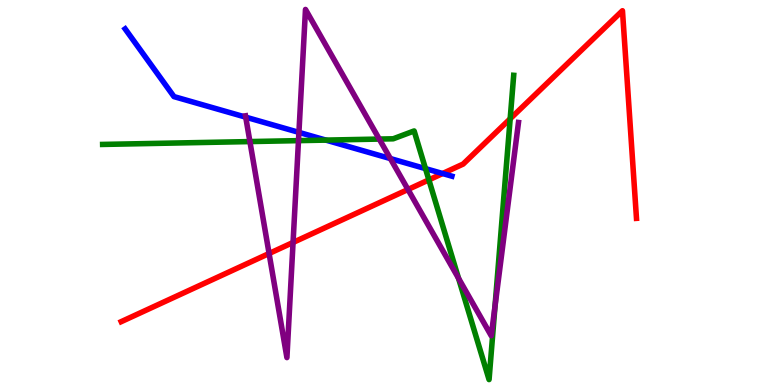[{'lines': ['blue', 'red'], 'intersections': [{'x': 5.71, 'y': 5.49}]}, {'lines': ['green', 'red'], 'intersections': [{'x': 5.53, 'y': 5.33}, {'x': 6.58, 'y': 6.91}]}, {'lines': ['purple', 'red'], 'intersections': [{'x': 3.47, 'y': 3.42}, {'x': 3.78, 'y': 3.7}, {'x': 5.26, 'y': 5.08}]}, {'lines': ['blue', 'green'], 'intersections': [{'x': 4.2, 'y': 6.36}, {'x': 5.49, 'y': 5.62}]}, {'lines': ['blue', 'purple'], 'intersections': [{'x': 3.17, 'y': 6.96}, {'x': 3.86, 'y': 6.56}, {'x': 5.04, 'y': 5.88}]}, {'lines': ['green', 'purple'], 'intersections': [{'x': 3.22, 'y': 6.32}, {'x': 3.85, 'y': 6.35}, {'x': 4.89, 'y': 6.39}, {'x': 5.92, 'y': 2.77}, {'x': 6.39, 'y': 2.04}]}]